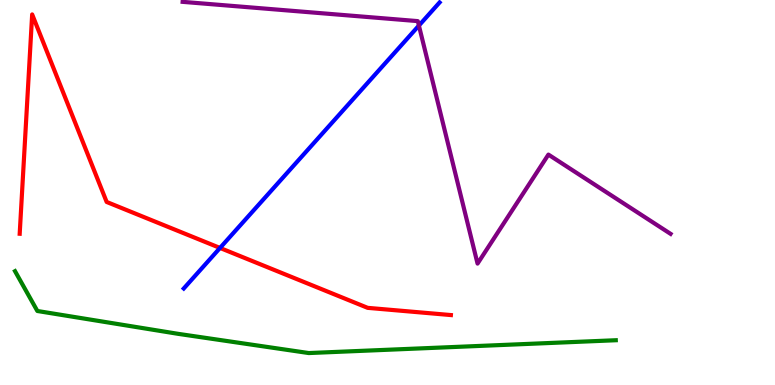[{'lines': ['blue', 'red'], 'intersections': [{'x': 2.84, 'y': 3.56}]}, {'lines': ['green', 'red'], 'intersections': []}, {'lines': ['purple', 'red'], 'intersections': []}, {'lines': ['blue', 'green'], 'intersections': []}, {'lines': ['blue', 'purple'], 'intersections': [{'x': 5.41, 'y': 9.34}]}, {'lines': ['green', 'purple'], 'intersections': []}]